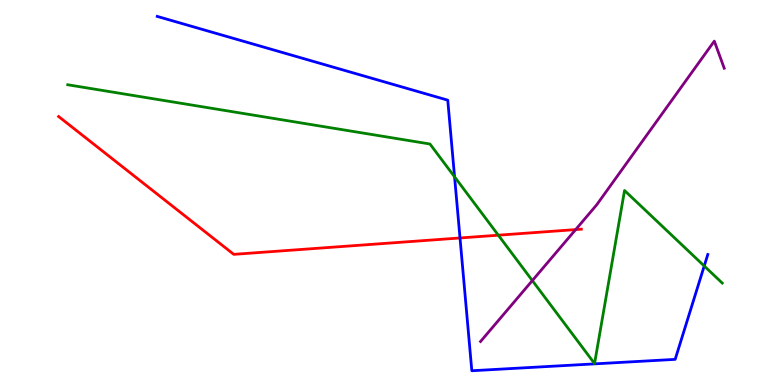[{'lines': ['blue', 'red'], 'intersections': [{'x': 5.94, 'y': 3.82}]}, {'lines': ['green', 'red'], 'intersections': [{'x': 6.43, 'y': 3.89}]}, {'lines': ['purple', 'red'], 'intersections': [{'x': 7.43, 'y': 4.04}]}, {'lines': ['blue', 'green'], 'intersections': [{'x': 5.87, 'y': 5.41}, {'x': 9.09, 'y': 3.09}]}, {'lines': ['blue', 'purple'], 'intersections': []}, {'lines': ['green', 'purple'], 'intersections': [{'x': 6.87, 'y': 2.71}]}]